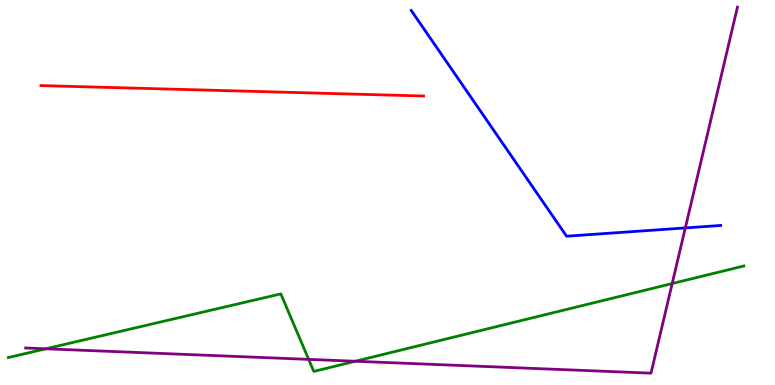[{'lines': ['blue', 'red'], 'intersections': []}, {'lines': ['green', 'red'], 'intersections': []}, {'lines': ['purple', 'red'], 'intersections': []}, {'lines': ['blue', 'green'], 'intersections': []}, {'lines': ['blue', 'purple'], 'intersections': [{'x': 8.84, 'y': 4.08}]}, {'lines': ['green', 'purple'], 'intersections': [{'x': 0.591, 'y': 0.94}, {'x': 3.98, 'y': 0.665}, {'x': 4.58, 'y': 0.617}, {'x': 8.67, 'y': 2.63}]}]